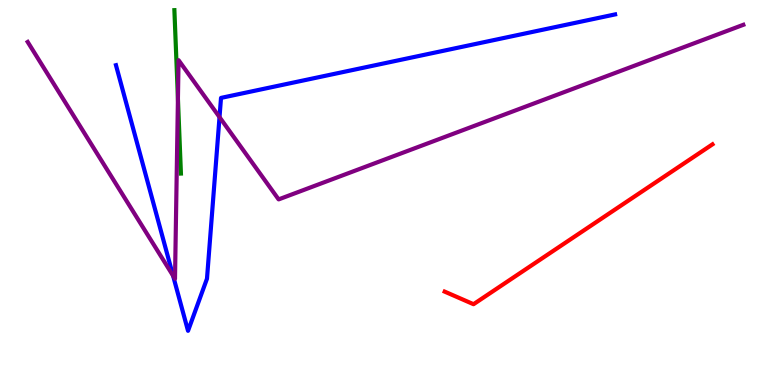[{'lines': ['blue', 'red'], 'intersections': []}, {'lines': ['green', 'red'], 'intersections': []}, {'lines': ['purple', 'red'], 'intersections': []}, {'lines': ['blue', 'green'], 'intersections': []}, {'lines': ['blue', 'purple'], 'intersections': [{'x': 2.23, 'y': 2.84}, {'x': 2.83, 'y': 6.96}]}, {'lines': ['green', 'purple'], 'intersections': [{'x': 2.3, 'y': 7.44}]}]